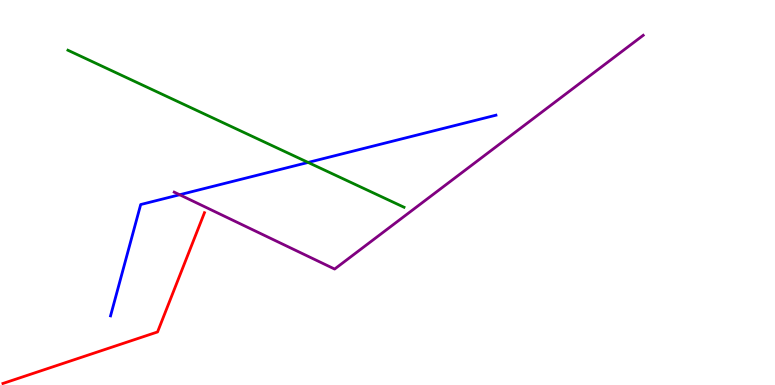[{'lines': ['blue', 'red'], 'intersections': []}, {'lines': ['green', 'red'], 'intersections': []}, {'lines': ['purple', 'red'], 'intersections': []}, {'lines': ['blue', 'green'], 'intersections': [{'x': 3.98, 'y': 5.78}]}, {'lines': ['blue', 'purple'], 'intersections': [{'x': 2.32, 'y': 4.94}]}, {'lines': ['green', 'purple'], 'intersections': []}]